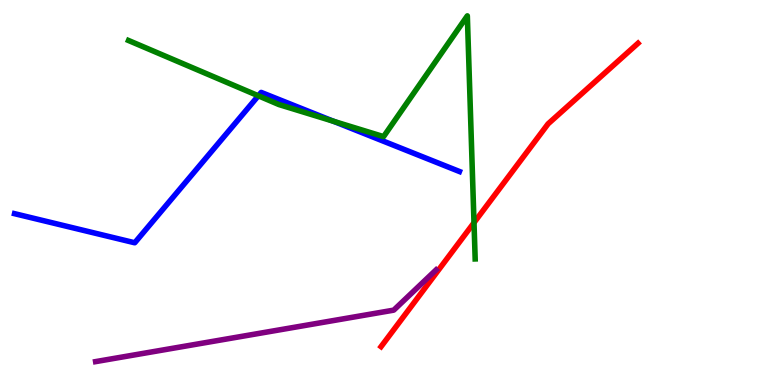[{'lines': ['blue', 'red'], 'intersections': []}, {'lines': ['green', 'red'], 'intersections': [{'x': 6.12, 'y': 4.22}]}, {'lines': ['purple', 'red'], 'intersections': []}, {'lines': ['blue', 'green'], 'intersections': [{'x': 3.33, 'y': 7.51}, {'x': 4.3, 'y': 6.85}]}, {'lines': ['blue', 'purple'], 'intersections': []}, {'lines': ['green', 'purple'], 'intersections': []}]